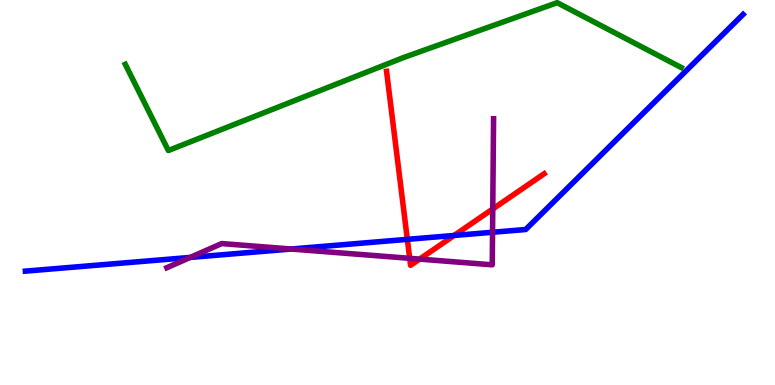[{'lines': ['blue', 'red'], 'intersections': [{'x': 5.26, 'y': 3.78}, {'x': 5.86, 'y': 3.88}]}, {'lines': ['green', 'red'], 'intersections': []}, {'lines': ['purple', 'red'], 'intersections': [{'x': 5.29, 'y': 3.29}, {'x': 5.41, 'y': 3.27}, {'x': 6.36, 'y': 4.57}]}, {'lines': ['blue', 'green'], 'intersections': []}, {'lines': ['blue', 'purple'], 'intersections': [{'x': 2.45, 'y': 3.31}, {'x': 3.76, 'y': 3.53}, {'x': 6.36, 'y': 3.97}]}, {'lines': ['green', 'purple'], 'intersections': []}]